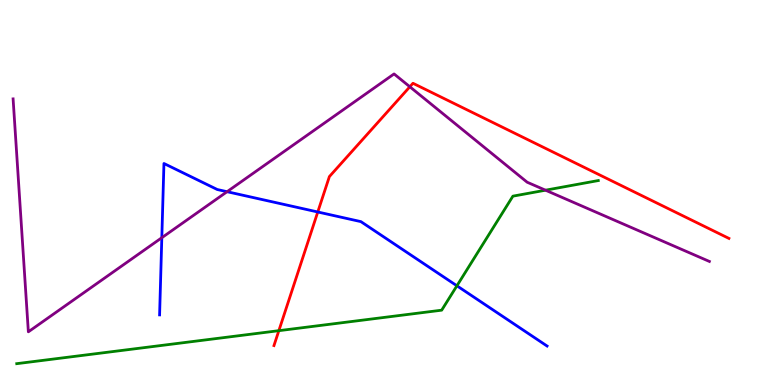[{'lines': ['blue', 'red'], 'intersections': [{'x': 4.1, 'y': 4.49}]}, {'lines': ['green', 'red'], 'intersections': [{'x': 3.6, 'y': 1.41}]}, {'lines': ['purple', 'red'], 'intersections': [{'x': 5.29, 'y': 7.75}]}, {'lines': ['blue', 'green'], 'intersections': [{'x': 5.9, 'y': 2.58}]}, {'lines': ['blue', 'purple'], 'intersections': [{'x': 2.09, 'y': 3.83}, {'x': 2.93, 'y': 5.02}]}, {'lines': ['green', 'purple'], 'intersections': [{'x': 7.04, 'y': 5.06}]}]